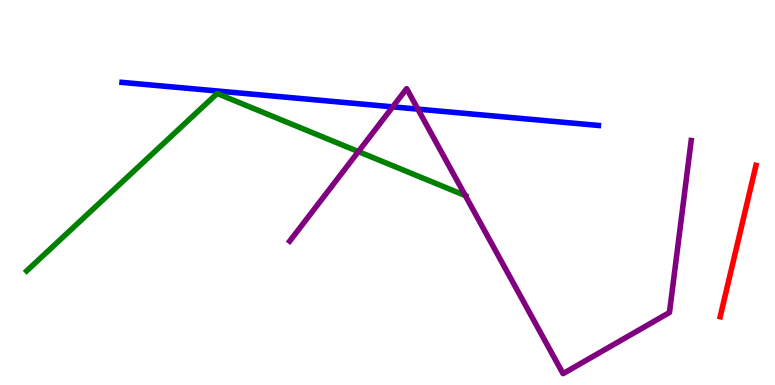[{'lines': ['blue', 'red'], 'intersections': []}, {'lines': ['green', 'red'], 'intersections': []}, {'lines': ['purple', 'red'], 'intersections': []}, {'lines': ['blue', 'green'], 'intersections': []}, {'lines': ['blue', 'purple'], 'intersections': [{'x': 5.07, 'y': 7.22}, {'x': 5.39, 'y': 7.17}]}, {'lines': ['green', 'purple'], 'intersections': [{'x': 4.62, 'y': 6.06}, {'x': 6.0, 'y': 4.92}]}]